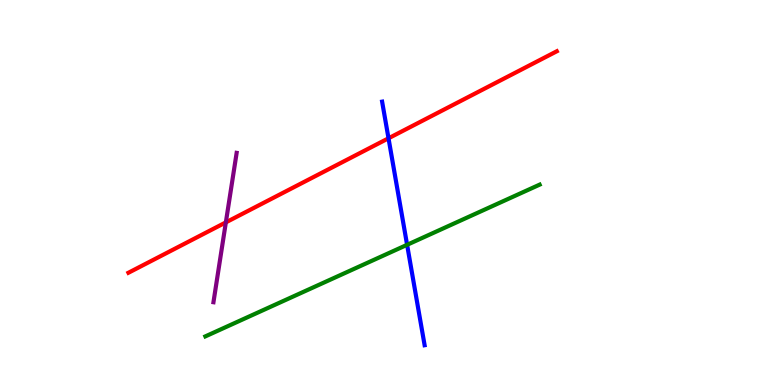[{'lines': ['blue', 'red'], 'intersections': [{'x': 5.01, 'y': 6.41}]}, {'lines': ['green', 'red'], 'intersections': []}, {'lines': ['purple', 'red'], 'intersections': [{'x': 2.91, 'y': 4.22}]}, {'lines': ['blue', 'green'], 'intersections': [{'x': 5.25, 'y': 3.64}]}, {'lines': ['blue', 'purple'], 'intersections': []}, {'lines': ['green', 'purple'], 'intersections': []}]